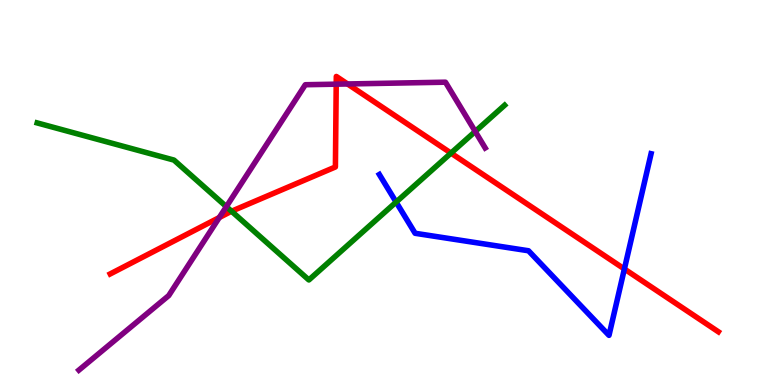[{'lines': ['blue', 'red'], 'intersections': [{'x': 8.06, 'y': 3.01}]}, {'lines': ['green', 'red'], 'intersections': [{'x': 2.99, 'y': 4.51}, {'x': 5.82, 'y': 6.02}]}, {'lines': ['purple', 'red'], 'intersections': [{'x': 2.83, 'y': 4.35}, {'x': 4.34, 'y': 7.81}, {'x': 4.48, 'y': 7.82}]}, {'lines': ['blue', 'green'], 'intersections': [{'x': 5.11, 'y': 4.75}]}, {'lines': ['blue', 'purple'], 'intersections': []}, {'lines': ['green', 'purple'], 'intersections': [{'x': 2.92, 'y': 4.63}, {'x': 6.13, 'y': 6.58}]}]